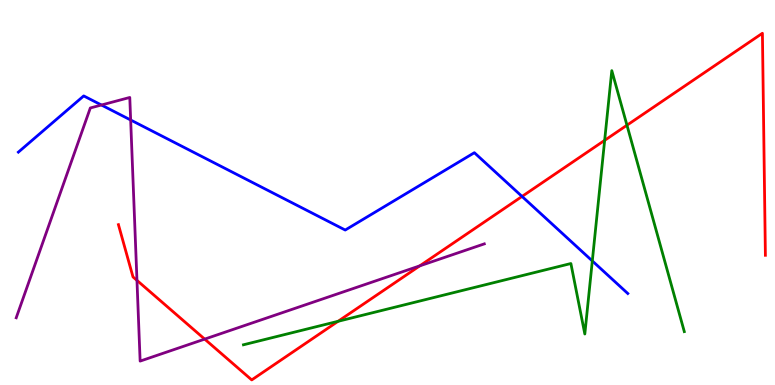[{'lines': ['blue', 'red'], 'intersections': [{'x': 6.74, 'y': 4.9}]}, {'lines': ['green', 'red'], 'intersections': [{'x': 4.36, 'y': 1.65}, {'x': 7.8, 'y': 6.35}, {'x': 8.09, 'y': 6.75}]}, {'lines': ['purple', 'red'], 'intersections': [{'x': 1.77, 'y': 2.72}, {'x': 2.64, 'y': 1.19}, {'x': 5.42, 'y': 3.09}]}, {'lines': ['blue', 'green'], 'intersections': [{'x': 7.64, 'y': 3.22}]}, {'lines': ['blue', 'purple'], 'intersections': [{'x': 1.31, 'y': 7.27}, {'x': 1.69, 'y': 6.88}]}, {'lines': ['green', 'purple'], 'intersections': []}]